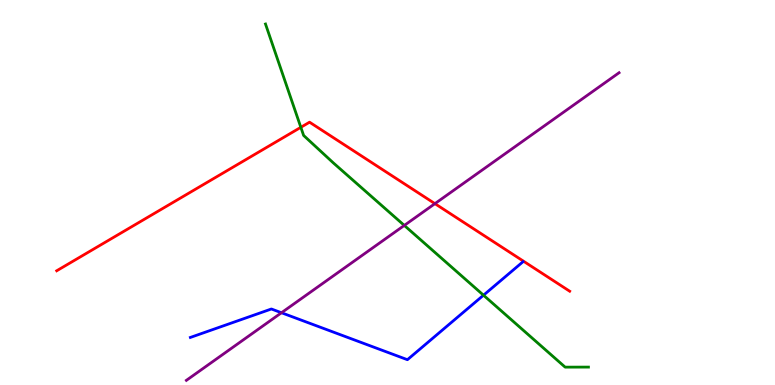[{'lines': ['blue', 'red'], 'intersections': []}, {'lines': ['green', 'red'], 'intersections': [{'x': 3.88, 'y': 6.69}]}, {'lines': ['purple', 'red'], 'intersections': [{'x': 5.61, 'y': 4.71}]}, {'lines': ['blue', 'green'], 'intersections': [{'x': 6.24, 'y': 2.33}]}, {'lines': ['blue', 'purple'], 'intersections': [{'x': 3.63, 'y': 1.88}]}, {'lines': ['green', 'purple'], 'intersections': [{'x': 5.22, 'y': 4.14}]}]